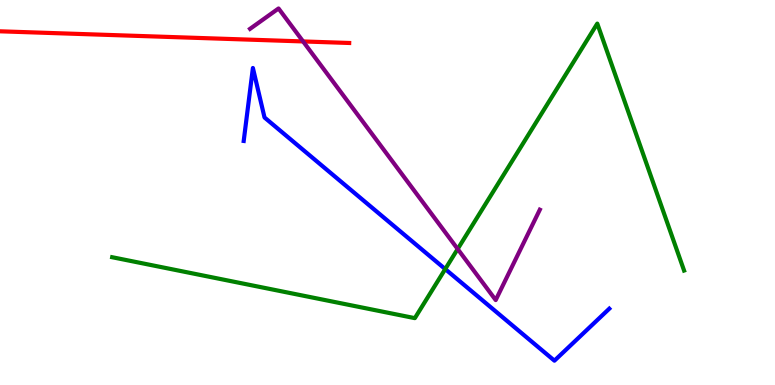[{'lines': ['blue', 'red'], 'intersections': []}, {'lines': ['green', 'red'], 'intersections': []}, {'lines': ['purple', 'red'], 'intersections': [{'x': 3.91, 'y': 8.92}]}, {'lines': ['blue', 'green'], 'intersections': [{'x': 5.74, 'y': 3.01}]}, {'lines': ['blue', 'purple'], 'intersections': []}, {'lines': ['green', 'purple'], 'intersections': [{'x': 5.91, 'y': 3.53}]}]